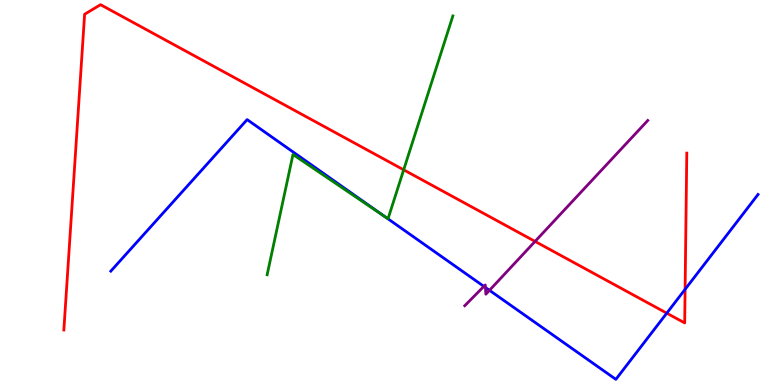[{'lines': ['blue', 'red'], 'intersections': [{'x': 8.6, 'y': 1.87}, {'x': 8.84, 'y': 2.49}]}, {'lines': ['green', 'red'], 'intersections': [{'x': 5.21, 'y': 5.59}]}, {'lines': ['purple', 'red'], 'intersections': [{'x': 6.9, 'y': 3.73}]}, {'lines': ['blue', 'green'], 'intersections': [{'x': 4.97, 'y': 4.37}]}, {'lines': ['blue', 'purple'], 'intersections': [{'x': 6.24, 'y': 2.56}, {'x': 6.26, 'y': 2.53}, {'x': 6.32, 'y': 2.46}]}, {'lines': ['green', 'purple'], 'intersections': []}]